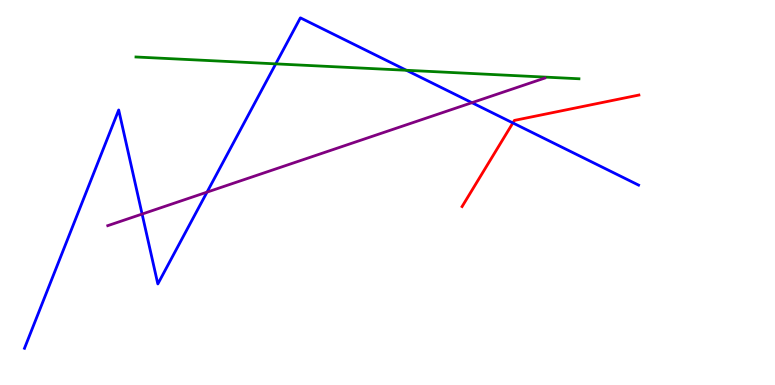[{'lines': ['blue', 'red'], 'intersections': [{'x': 6.62, 'y': 6.81}]}, {'lines': ['green', 'red'], 'intersections': []}, {'lines': ['purple', 'red'], 'intersections': []}, {'lines': ['blue', 'green'], 'intersections': [{'x': 3.56, 'y': 8.34}, {'x': 5.24, 'y': 8.17}]}, {'lines': ['blue', 'purple'], 'intersections': [{'x': 1.83, 'y': 4.44}, {'x': 2.67, 'y': 5.01}, {'x': 6.09, 'y': 7.33}]}, {'lines': ['green', 'purple'], 'intersections': []}]